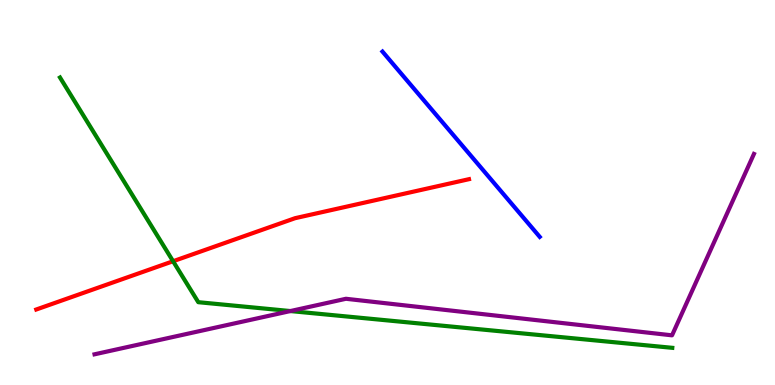[{'lines': ['blue', 'red'], 'intersections': []}, {'lines': ['green', 'red'], 'intersections': [{'x': 2.23, 'y': 3.21}]}, {'lines': ['purple', 'red'], 'intersections': []}, {'lines': ['blue', 'green'], 'intersections': []}, {'lines': ['blue', 'purple'], 'intersections': []}, {'lines': ['green', 'purple'], 'intersections': [{'x': 3.75, 'y': 1.92}]}]